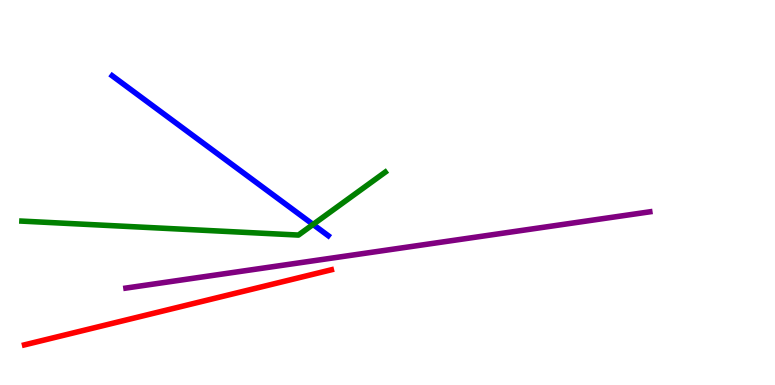[{'lines': ['blue', 'red'], 'intersections': []}, {'lines': ['green', 'red'], 'intersections': []}, {'lines': ['purple', 'red'], 'intersections': []}, {'lines': ['blue', 'green'], 'intersections': [{'x': 4.04, 'y': 4.17}]}, {'lines': ['blue', 'purple'], 'intersections': []}, {'lines': ['green', 'purple'], 'intersections': []}]